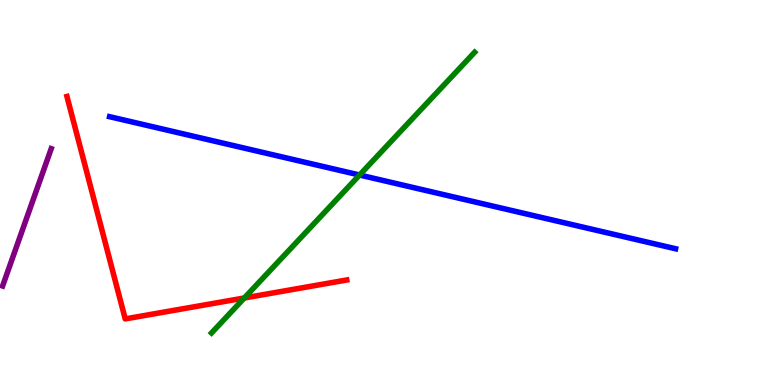[{'lines': ['blue', 'red'], 'intersections': []}, {'lines': ['green', 'red'], 'intersections': [{'x': 3.15, 'y': 2.26}]}, {'lines': ['purple', 'red'], 'intersections': []}, {'lines': ['blue', 'green'], 'intersections': [{'x': 4.64, 'y': 5.45}]}, {'lines': ['blue', 'purple'], 'intersections': []}, {'lines': ['green', 'purple'], 'intersections': []}]